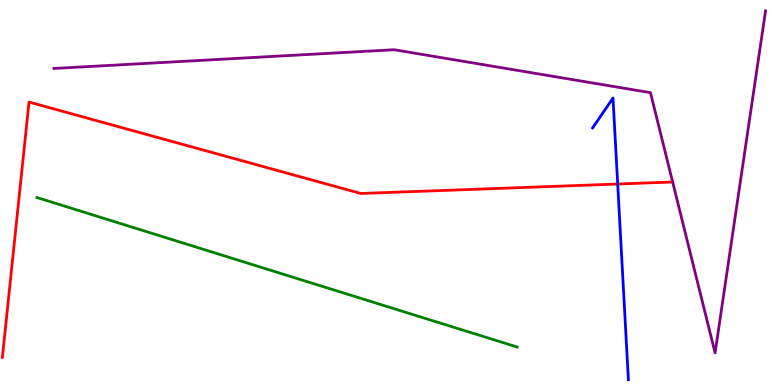[{'lines': ['blue', 'red'], 'intersections': [{'x': 7.97, 'y': 5.22}]}, {'lines': ['green', 'red'], 'intersections': []}, {'lines': ['purple', 'red'], 'intersections': []}, {'lines': ['blue', 'green'], 'intersections': []}, {'lines': ['blue', 'purple'], 'intersections': []}, {'lines': ['green', 'purple'], 'intersections': []}]